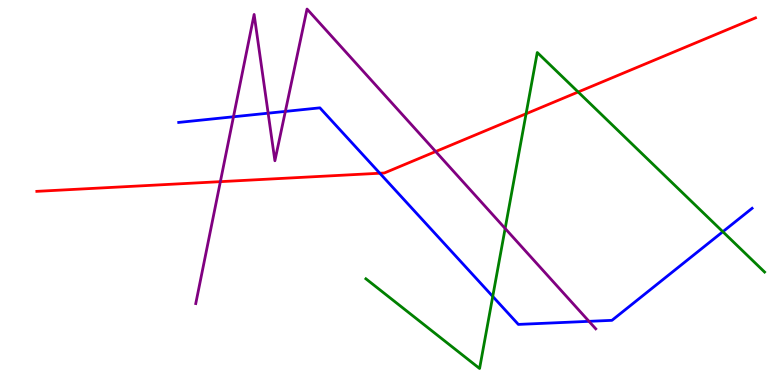[{'lines': ['blue', 'red'], 'intersections': [{'x': 4.9, 'y': 5.5}]}, {'lines': ['green', 'red'], 'intersections': [{'x': 6.79, 'y': 7.05}, {'x': 7.46, 'y': 7.61}]}, {'lines': ['purple', 'red'], 'intersections': [{'x': 2.84, 'y': 5.28}, {'x': 5.62, 'y': 6.06}]}, {'lines': ['blue', 'green'], 'intersections': [{'x': 6.36, 'y': 2.3}, {'x': 9.33, 'y': 3.98}]}, {'lines': ['blue', 'purple'], 'intersections': [{'x': 3.01, 'y': 6.97}, {'x': 3.46, 'y': 7.06}, {'x': 3.68, 'y': 7.11}, {'x': 7.6, 'y': 1.65}]}, {'lines': ['green', 'purple'], 'intersections': [{'x': 6.52, 'y': 4.07}]}]